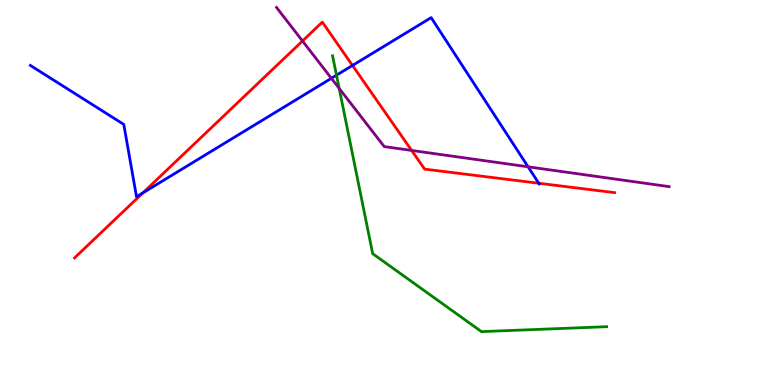[{'lines': ['blue', 'red'], 'intersections': [{'x': 1.84, 'y': 4.99}, {'x': 4.55, 'y': 8.3}, {'x': 6.95, 'y': 5.24}]}, {'lines': ['green', 'red'], 'intersections': []}, {'lines': ['purple', 'red'], 'intersections': [{'x': 3.9, 'y': 8.94}, {'x': 5.31, 'y': 6.09}]}, {'lines': ['blue', 'green'], 'intersections': [{'x': 4.34, 'y': 8.05}]}, {'lines': ['blue', 'purple'], 'intersections': [{'x': 4.28, 'y': 7.97}, {'x': 6.81, 'y': 5.67}]}, {'lines': ['green', 'purple'], 'intersections': [{'x': 4.38, 'y': 7.7}]}]